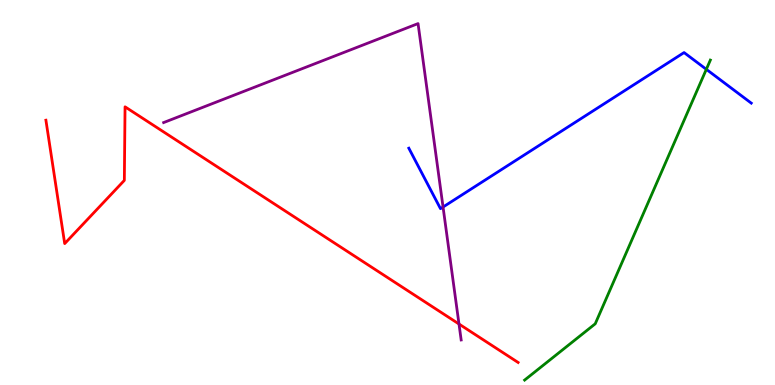[{'lines': ['blue', 'red'], 'intersections': []}, {'lines': ['green', 'red'], 'intersections': []}, {'lines': ['purple', 'red'], 'intersections': [{'x': 5.92, 'y': 1.58}]}, {'lines': ['blue', 'green'], 'intersections': [{'x': 9.11, 'y': 8.2}]}, {'lines': ['blue', 'purple'], 'intersections': [{'x': 5.72, 'y': 4.62}]}, {'lines': ['green', 'purple'], 'intersections': []}]